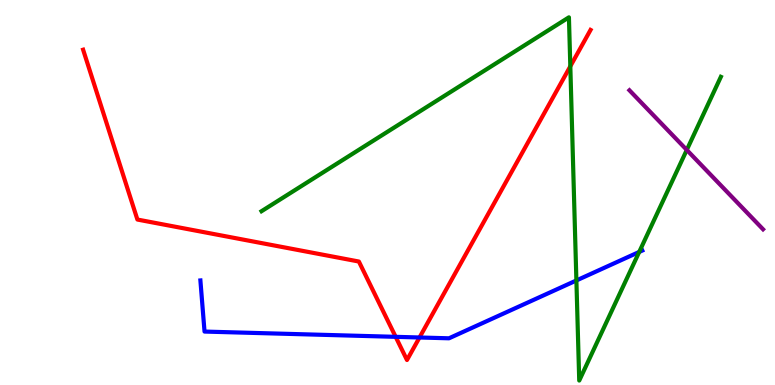[{'lines': ['blue', 'red'], 'intersections': [{'x': 5.11, 'y': 1.25}, {'x': 5.41, 'y': 1.23}]}, {'lines': ['green', 'red'], 'intersections': [{'x': 7.36, 'y': 8.28}]}, {'lines': ['purple', 'red'], 'intersections': []}, {'lines': ['blue', 'green'], 'intersections': [{'x': 7.44, 'y': 2.72}, {'x': 8.25, 'y': 3.46}]}, {'lines': ['blue', 'purple'], 'intersections': []}, {'lines': ['green', 'purple'], 'intersections': [{'x': 8.86, 'y': 6.11}]}]